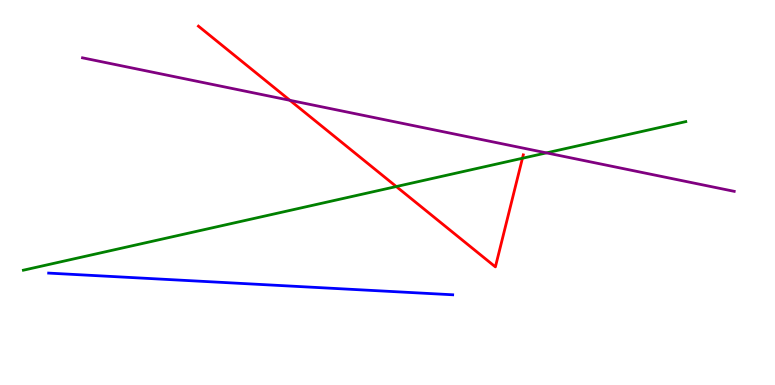[{'lines': ['blue', 'red'], 'intersections': []}, {'lines': ['green', 'red'], 'intersections': [{'x': 5.11, 'y': 5.15}, {'x': 6.74, 'y': 5.89}]}, {'lines': ['purple', 'red'], 'intersections': [{'x': 3.74, 'y': 7.39}]}, {'lines': ['blue', 'green'], 'intersections': []}, {'lines': ['blue', 'purple'], 'intersections': []}, {'lines': ['green', 'purple'], 'intersections': [{'x': 7.05, 'y': 6.03}]}]